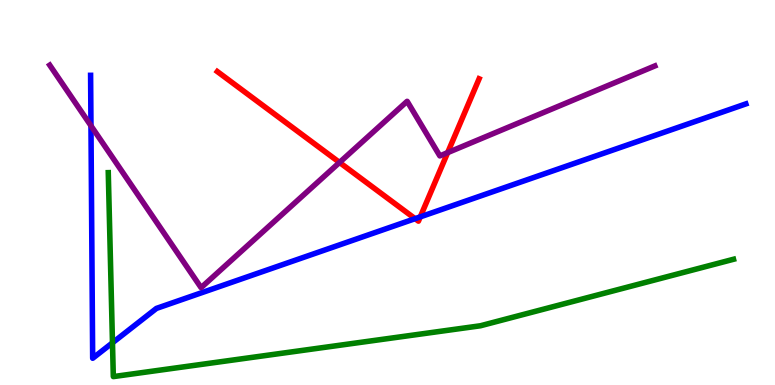[{'lines': ['blue', 'red'], 'intersections': [{'x': 5.36, 'y': 4.32}, {'x': 5.42, 'y': 4.37}]}, {'lines': ['green', 'red'], 'intersections': []}, {'lines': ['purple', 'red'], 'intersections': [{'x': 4.38, 'y': 5.78}, {'x': 5.78, 'y': 6.04}]}, {'lines': ['blue', 'green'], 'intersections': [{'x': 1.45, 'y': 1.1}]}, {'lines': ['blue', 'purple'], 'intersections': [{'x': 1.17, 'y': 6.73}]}, {'lines': ['green', 'purple'], 'intersections': []}]